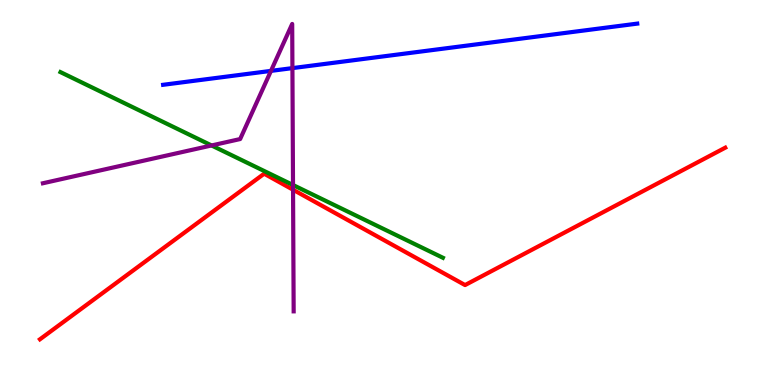[{'lines': ['blue', 'red'], 'intersections': []}, {'lines': ['green', 'red'], 'intersections': []}, {'lines': ['purple', 'red'], 'intersections': [{'x': 3.78, 'y': 5.07}]}, {'lines': ['blue', 'green'], 'intersections': []}, {'lines': ['blue', 'purple'], 'intersections': [{'x': 3.5, 'y': 8.16}, {'x': 3.77, 'y': 8.23}]}, {'lines': ['green', 'purple'], 'intersections': [{'x': 2.73, 'y': 6.22}, {'x': 3.78, 'y': 5.19}]}]